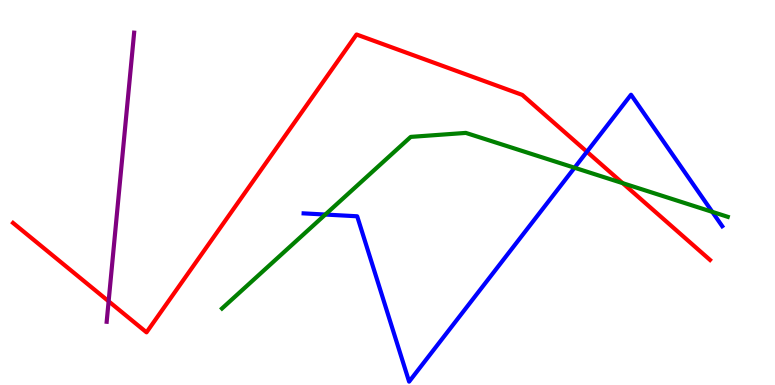[{'lines': ['blue', 'red'], 'intersections': [{'x': 7.57, 'y': 6.06}]}, {'lines': ['green', 'red'], 'intersections': [{'x': 8.03, 'y': 5.24}]}, {'lines': ['purple', 'red'], 'intersections': [{'x': 1.4, 'y': 2.17}]}, {'lines': ['blue', 'green'], 'intersections': [{'x': 4.2, 'y': 4.43}, {'x': 7.41, 'y': 5.64}, {'x': 9.19, 'y': 4.5}]}, {'lines': ['blue', 'purple'], 'intersections': []}, {'lines': ['green', 'purple'], 'intersections': []}]